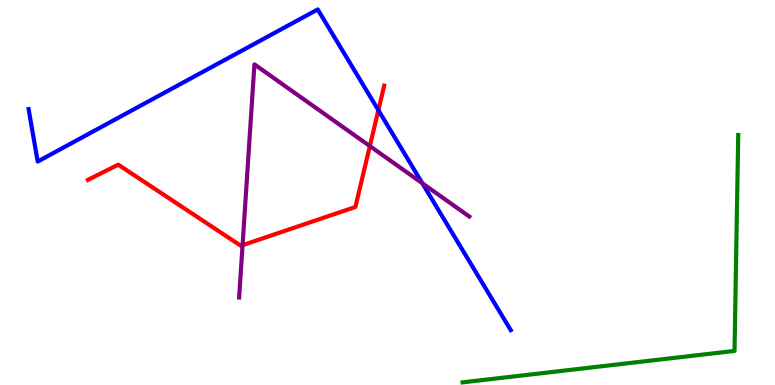[{'lines': ['blue', 'red'], 'intersections': [{'x': 4.88, 'y': 7.14}]}, {'lines': ['green', 'red'], 'intersections': []}, {'lines': ['purple', 'red'], 'intersections': [{'x': 3.13, 'y': 3.63}, {'x': 4.77, 'y': 6.21}]}, {'lines': ['blue', 'green'], 'intersections': []}, {'lines': ['blue', 'purple'], 'intersections': [{'x': 5.45, 'y': 5.24}]}, {'lines': ['green', 'purple'], 'intersections': []}]